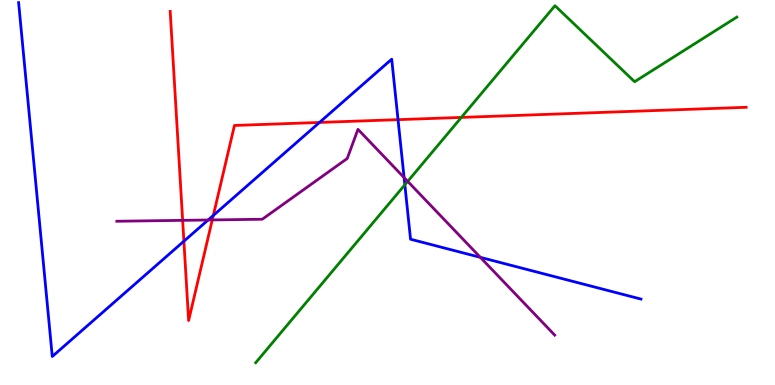[{'lines': ['blue', 'red'], 'intersections': [{'x': 2.37, 'y': 3.73}, {'x': 2.75, 'y': 4.4}, {'x': 4.12, 'y': 6.82}, {'x': 5.14, 'y': 6.89}]}, {'lines': ['green', 'red'], 'intersections': [{'x': 5.95, 'y': 6.95}]}, {'lines': ['purple', 'red'], 'intersections': [{'x': 2.36, 'y': 4.28}, {'x': 2.74, 'y': 4.29}]}, {'lines': ['blue', 'green'], 'intersections': [{'x': 5.22, 'y': 5.2}]}, {'lines': ['blue', 'purple'], 'intersections': [{'x': 2.69, 'y': 4.29}, {'x': 5.21, 'y': 5.39}, {'x': 6.2, 'y': 3.32}]}, {'lines': ['green', 'purple'], 'intersections': [{'x': 5.26, 'y': 5.29}]}]